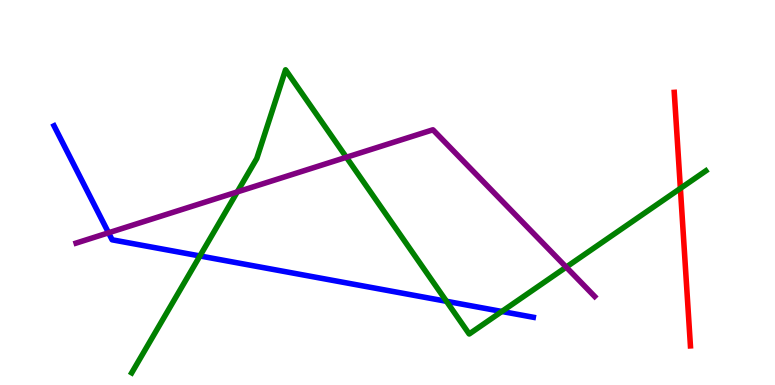[{'lines': ['blue', 'red'], 'intersections': []}, {'lines': ['green', 'red'], 'intersections': [{'x': 8.78, 'y': 5.11}]}, {'lines': ['purple', 'red'], 'intersections': []}, {'lines': ['blue', 'green'], 'intersections': [{'x': 2.58, 'y': 3.35}, {'x': 5.76, 'y': 2.17}, {'x': 6.48, 'y': 1.91}]}, {'lines': ['blue', 'purple'], 'intersections': [{'x': 1.4, 'y': 3.95}]}, {'lines': ['green', 'purple'], 'intersections': [{'x': 3.06, 'y': 5.02}, {'x': 4.47, 'y': 5.92}, {'x': 7.31, 'y': 3.06}]}]